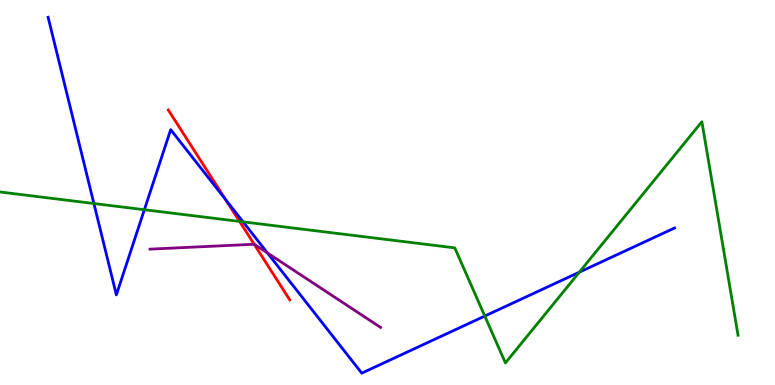[{'lines': ['blue', 'red'], 'intersections': [{'x': 2.91, 'y': 4.81}]}, {'lines': ['green', 'red'], 'intersections': [{'x': 3.09, 'y': 4.25}]}, {'lines': ['purple', 'red'], 'intersections': [{'x': 3.28, 'y': 3.66}]}, {'lines': ['blue', 'green'], 'intersections': [{'x': 1.21, 'y': 4.71}, {'x': 1.86, 'y': 4.55}, {'x': 3.14, 'y': 4.24}, {'x': 6.26, 'y': 1.79}, {'x': 7.48, 'y': 2.93}]}, {'lines': ['blue', 'purple'], 'intersections': [{'x': 3.45, 'y': 3.43}]}, {'lines': ['green', 'purple'], 'intersections': []}]